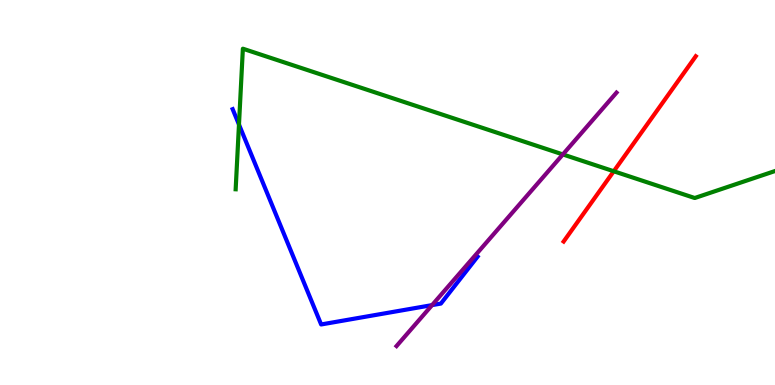[{'lines': ['blue', 'red'], 'intersections': []}, {'lines': ['green', 'red'], 'intersections': [{'x': 7.92, 'y': 5.55}]}, {'lines': ['purple', 'red'], 'intersections': []}, {'lines': ['blue', 'green'], 'intersections': [{'x': 3.08, 'y': 6.76}]}, {'lines': ['blue', 'purple'], 'intersections': [{'x': 5.58, 'y': 2.07}]}, {'lines': ['green', 'purple'], 'intersections': [{'x': 7.26, 'y': 5.99}]}]